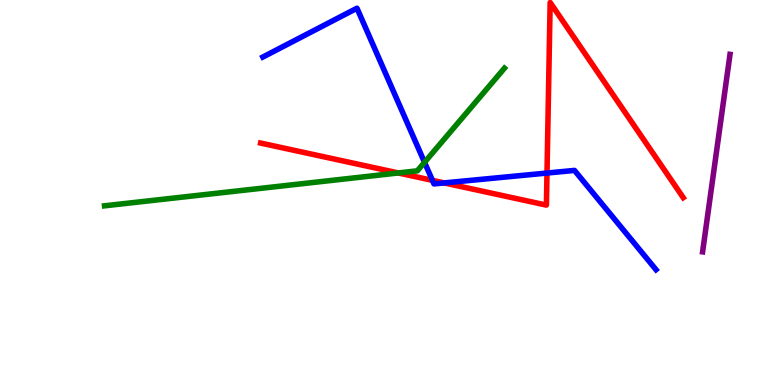[{'lines': ['blue', 'red'], 'intersections': [{'x': 5.58, 'y': 5.32}, {'x': 5.73, 'y': 5.25}, {'x': 7.06, 'y': 5.51}]}, {'lines': ['green', 'red'], 'intersections': [{'x': 5.14, 'y': 5.51}]}, {'lines': ['purple', 'red'], 'intersections': []}, {'lines': ['blue', 'green'], 'intersections': [{'x': 5.48, 'y': 5.78}]}, {'lines': ['blue', 'purple'], 'intersections': []}, {'lines': ['green', 'purple'], 'intersections': []}]